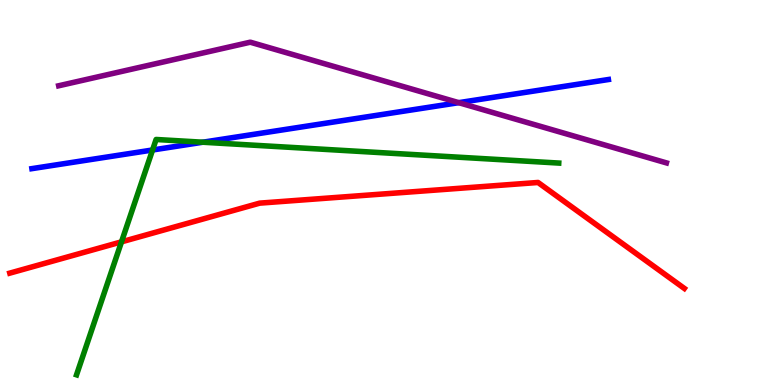[{'lines': ['blue', 'red'], 'intersections': []}, {'lines': ['green', 'red'], 'intersections': [{'x': 1.57, 'y': 3.72}]}, {'lines': ['purple', 'red'], 'intersections': []}, {'lines': ['blue', 'green'], 'intersections': [{'x': 1.97, 'y': 6.1}, {'x': 2.62, 'y': 6.31}]}, {'lines': ['blue', 'purple'], 'intersections': [{'x': 5.92, 'y': 7.33}]}, {'lines': ['green', 'purple'], 'intersections': []}]